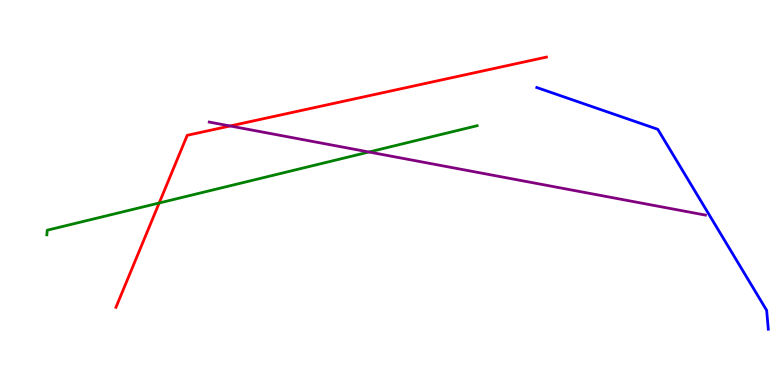[{'lines': ['blue', 'red'], 'intersections': []}, {'lines': ['green', 'red'], 'intersections': [{'x': 2.05, 'y': 4.73}]}, {'lines': ['purple', 'red'], 'intersections': [{'x': 2.97, 'y': 6.73}]}, {'lines': ['blue', 'green'], 'intersections': []}, {'lines': ['blue', 'purple'], 'intersections': []}, {'lines': ['green', 'purple'], 'intersections': [{'x': 4.76, 'y': 6.05}]}]